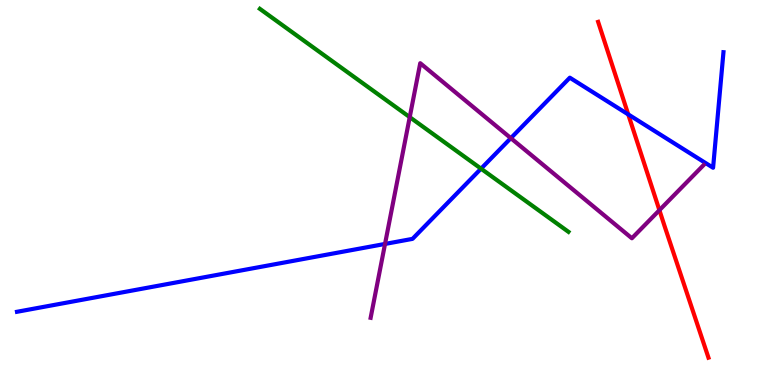[{'lines': ['blue', 'red'], 'intersections': [{'x': 8.11, 'y': 7.03}]}, {'lines': ['green', 'red'], 'intersections': []}, {'lines': ['purple', 'red'], 'intersections': [{'x': 8.51, 'y': 4.54}]}, {'lines': ['blue', 'green'], 'intersections': [{'x': 6.21, 'y': 5.62}]}, {'lines': ['blue', 'purple'], 'intersections': [{'x': 4.97, 'y': 3.66}, {'x': 6.59, 'y': 6.41}]}, {'lines': ['green', 'purple'], 'intersections': [{'x': 5.29, 'y': 6.96}]}]